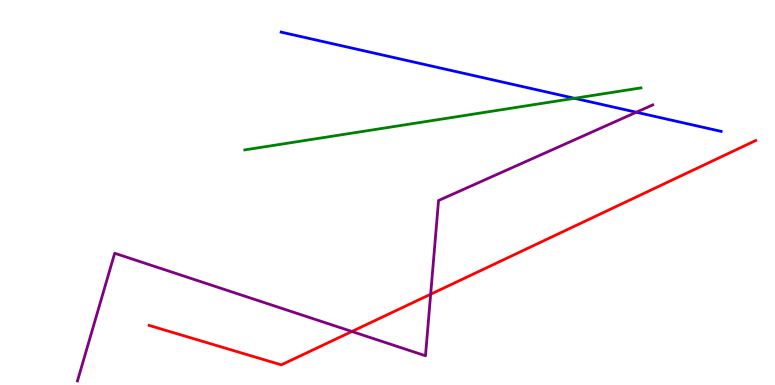[{'lines': ['blue', 'red'], 'intersections': []}, {'lines': ['green', 'red'], 'intersections': []}, {'lines': ['purple', 'red'], 'intersections': [{'x': 4.54, 'y': 1.39}, {'x': 5.56, 'y': 2.36}]}, {'lines': ['blue', 'green'], 'intersections': [{'x': 7.41, 'y': 7.45}]}, {'lines': ['blue', 'purple'], 'intersections': [{'x': 8.21, 'y': 7.08}]}, {'lines': ['green', 'purple'], 'intersections': []}]